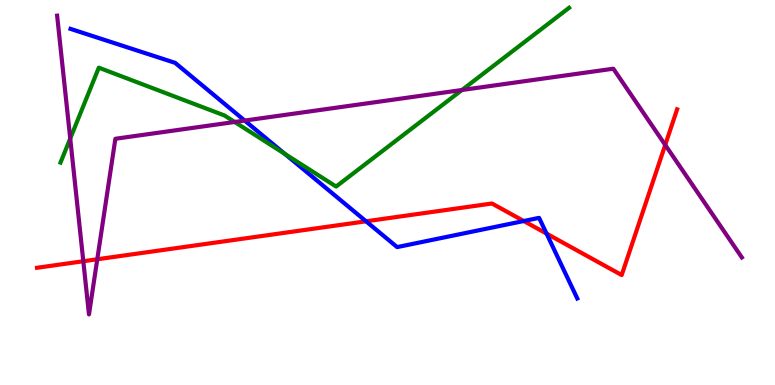[{'lines': ['blue', 'red'], 'intersections': [{'x': 4.72, 'y': 4.25}, {'x': 6.76, 'y': 4.26}, {'x': 7.05, 'y': 3.93}]}, {'lines': ['green', 'red'], 'intersections': []}, {'lines': ['purple', 'red'], 'intersections': [{'x': 1.07, 'y': 3.21}, {'x': 1.26, 'y': 3.27}, {'x': 8.58, 'y': 6.24}]}, {'lines': ['blue', 'green'], 'intersections': [{'x': 3.68, 'y': 6.0}]}, {'lines': ['blue', 'purple'], 'intersections': [{'x': 3.16, 'y': 6.87}]}, {'lines': ['green', 'purple'], 'intersections': [{'x': 0.906, 'y': 6.4}, {'x': 3.03, 'y': 6.83}, {'x': 5.96, 'y': 7.66}]}]